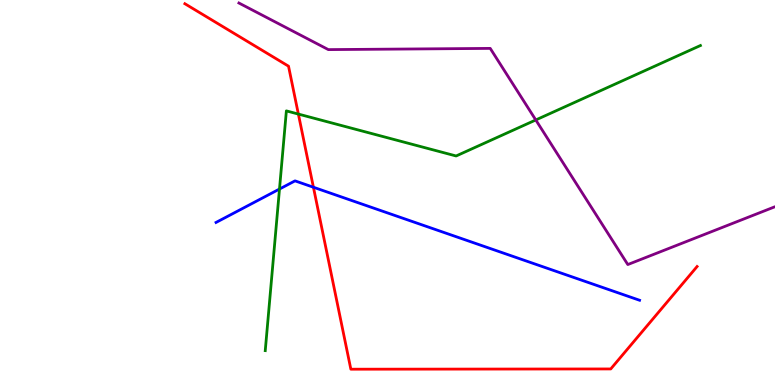[{'lines': ['blue', 'red'], 'intersections': [{'x': 4.04, 'y': 5.14}]}, {'lines': ['green', 'red'], 'intersections': [{'x': 3.85, 'y': 7.04}]}, {'lines': ['purple', 'red'], 'intersections': []}, {'lines': ['blue', 'green'], 'intersections': [{'x': 3.61, 'y': 5.09}]}, {'lines': ['blue', 'purple'], 'intersections': []}, {'lines': ['green', 'purple'], 'intersections': [{'x': 6.91, 'y': 6.88}]}]